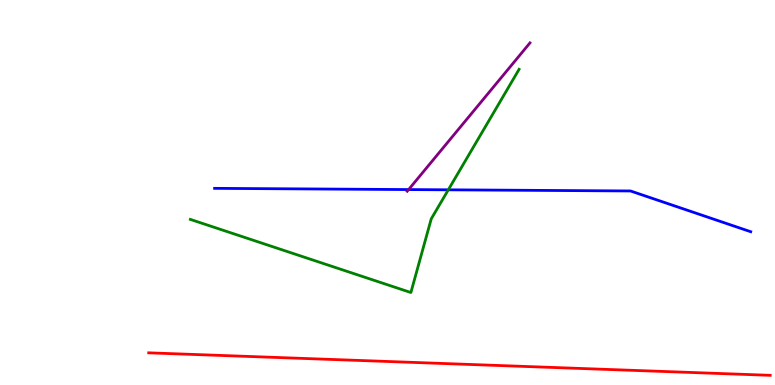[{'lines': ['blue', 'red'], 'intersections': []}, {'lines': ['green', 'red'], 'intersections': []}, {'lines': ['purple', 'red'], 'intersections': []}, {'lines': ['blue', 'green'], 'intersections': [{'x': 5.78, 'y': 5.07}]}, {'lines': ['blue', 'purple'], 'intersections': [{'x': 5.27, 'y': 5.08}]}, {'lines': ['green', 'purple'], 'intersections': []}]